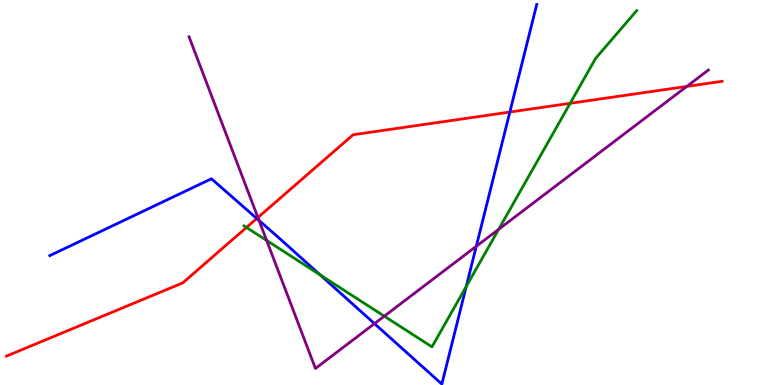[{'lines': ['blue', 'red'], 'intersections': [{'x': 3.31, 'y': 4.32}, {'x': 6.58, 'y': 7.09}]}, {'lines': ['green', 'red'], 'intersections': [{'x': 3.18, 'y': 4.09}, {'x': 7.36, 'y': 7.32}]}, {'lines': ['purple', 'red'], 'intersections': [{'x': 3.33, 'y': 4.35}, {'x': 8.86, 'y': 7.76}]}, {'lines': ['blue', 'green'], 'intersections': [{'x': 4.13, 'y': 2.86}, {'x': 6.02, 'y': 2.56}]}, {'lines': ['blue', 'purple'], 'intersections': [{'x': 3.34, 'y': 4.27}, {'x': 4.83, 'y': 1.59}, {'x': 6.15, 'y': 3.6}]}, {'lines': ['green', 'purple'], 'intersections': [{'x': 3.44, 'y': 3.75}, {'x': 4.96, 'y': 1.79}, {'x': 6.43, 'y': 4.04}]}]